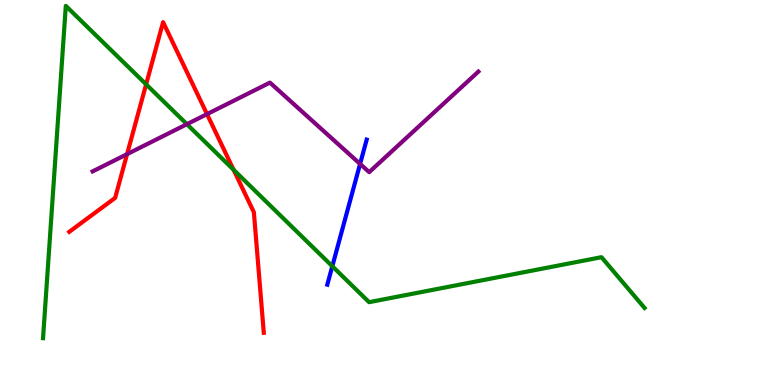[{'lines': ['blue', 'red'], 'intersections': []}, {'lines': ['green', 'red'], 'intersections': [{'x': 1.89, 'y': 7.81}, {'x': 3.01, 'y': 5.59}]}, {'lines': ['purple', 'red'], 'intersections': [{'x': 1.64, 'y': 6.0}, {'x': 2.67, 'y': 7.04}]}, {'lines': ['blue', 'green'], 'intersections': [{'x': 4.29, 'y': 3.08}]}, {'lines': ['blue', 'purple'], 'intersections': [{'x': 4.65, 'y': 5.74}]}, {'lines': ['green', 'purple'], 'intersections': [{'x': 2.41, 'y': 6.77}]}]